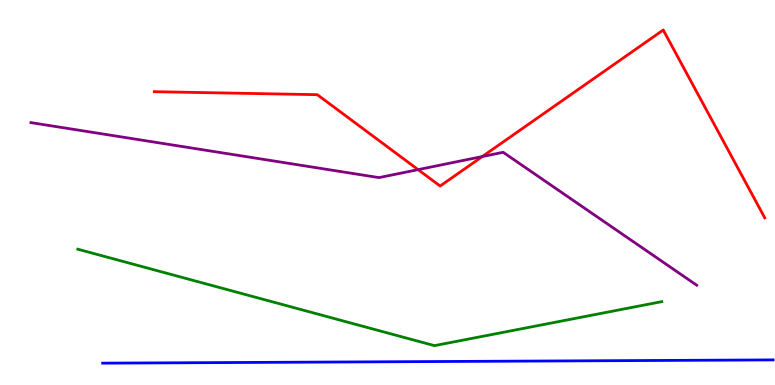[{'lines': ['blue', 'red'], 'intersections': []}, {'lines': ['green', 'red'], 'intersections': []}, {'lines': ['purple', 'red'], 'intersections': [{'x': 5.39, 'y': 5.59}, {'x': 6.22, 'y': 5.93}]}, {'lines': ['blue', 'green'], 'intersections': []}, {'lines': ['blue', 'purple'], 'intersections': []}, {'lines': ['green', 'purple'], 'intersections': []}]